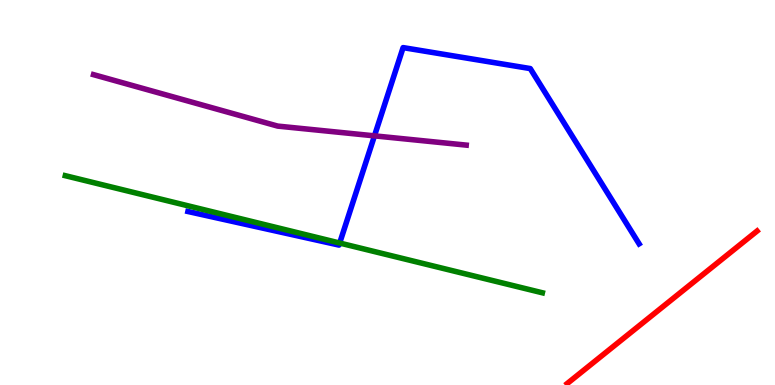[{'lines': ['blue', 'red'], 'intersections': []}, {'lines': ['green', 'red'], 'intersections': []}, {'lines': ['purple', 'red'], 'intersections': []}, {'lines': ['blue', 'green'], 'intersections': [{'x': 4.38, 'y': 3.69}]}, {'lines': ['blue', 'purple'], 'intersections': [{'x': 4.83, 'y': 6.47}]}, {'lines': ['green', 'purple'], 'intersections': []}]